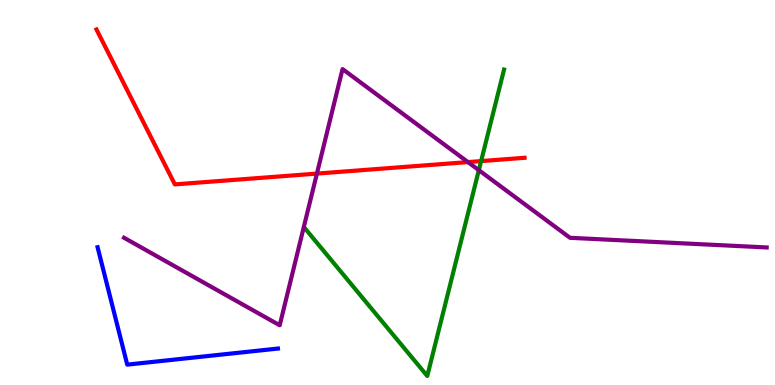[{'lines': ['blue', 'red'], 'intersections': []}, {'lines': ['green', 'red'], 'intersections': [{'x': 6.21, 'y': 5.82}]}, {'lines': ['purple', 'red'], 'intersections': [{'x': 4.09, 'y': 5.49}, {'x': 6.04, 'y': 5.79}]}, {'lines': ['blue', 'green'], 'intersections': []}, {'lines': ['blue', 'purple'], 'intersections': []}, {'lines': ['green', 'purple'], 'intersections': [{'x': 6.18, 'y': 5.58}]}]